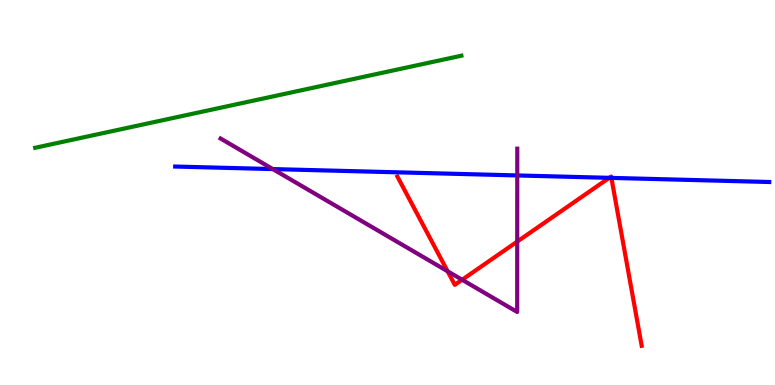[{'lines': ['blue', 'red'], 'intersections': [{'x': 7.86, 'y': 5.38}, {'x': 7.89, 'y': 5.38}]}, {'lines': ['green', 'red'], 'intersections': []}, {'lines': ['purple', 'red'], 'intersections': [{'x': 5.78, 'y': 2.95}, {'x': 5.96, 'y': 2.73}, {'x': 6.67, 'y': 3.73}]}, {'lines': ['blue', 'green'], 'intersections': []}, {'lines': ['blue', 'purple'], 'intersections': [{'x': 3.52, 'y': 5.61}, {'x': 6.67, 'y': 5.44}]}, {'lines': ['green', 'purple'], 'intersections': []}]